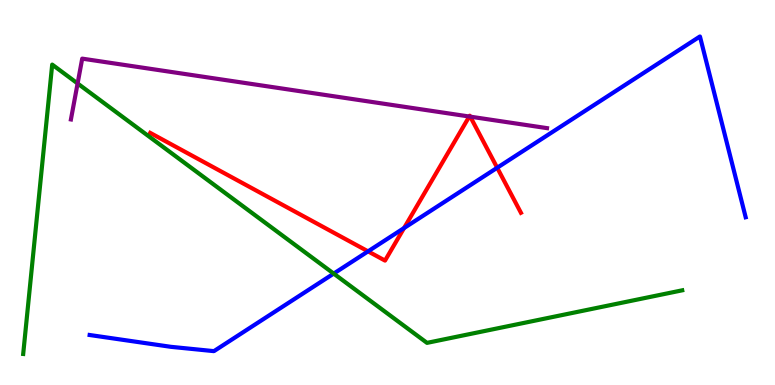[{'lines': ['blue', 'red'], 'intersections': [{'x': 4.75, 'y': 3.47}, {'x': 5.21, 'y': 4.08}, {'x': 6.42, 'y': 5.64}]}, {'lines': ['green', 'red'], 'intersections': []}, {'lines': ['purple', 'red'], 'intersections': [{'x': 6.06, 'y': 6.97}, {'x': 6.07, 'y': 6.97}]}, {'lines': ['blue', 'green'], 'intersections': [{'x': 4.31, 'y': 2.89}]}, {'lines': ['blue', 'purple'], 'intersections': []}, {'lines': ['green', 'purple'], 'intersections': [{'x': 1.0, 'y': 7.83}]}]